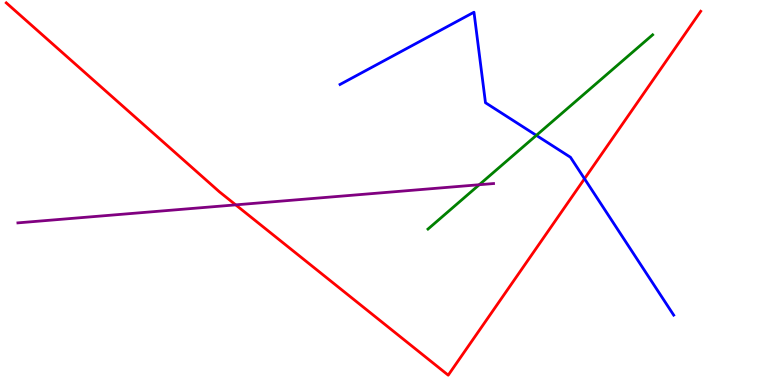[{'lines': ['blue', 'red'], 'intersections': [{'x': 7.54, 'y': 5.36}]}, {'lines': ['green', 'red'], 'intersections': []}, {'lines': ['purple', 'red'], 'intersections': [{'x': 3.04, 'y': 4.68}]}, {'lines': ['blue', 'green'], 'intersections': [{'x': 6.92, 'y': 6.48}]}, {'lines': ['blue', 'purple'], 'intersections': []}, {'lines': ['green', 'purple'], 'intersections': [{'x': 6.18, 'y': 5.2}]}]